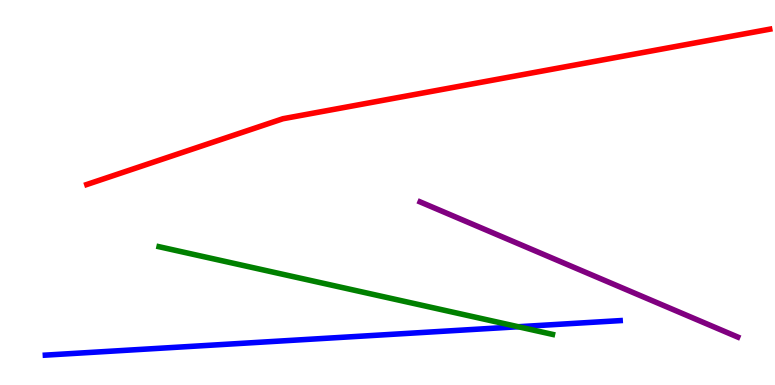[{'lines': ['blue', 'red'], 'intersections': []}, {'lines': ['green', 'red'], 'intersections': []}, {'lines': ['purple', 'red'], 'intersections': []}, {'lines': ['blue', 'green'], 'intersections': [{'x': 6.69, 'y': 1.51}]}, {'lines': ['blue', 'purple'], 'intersections': []}, {'lines': ['green', 'purple'], 'intersections': []}]